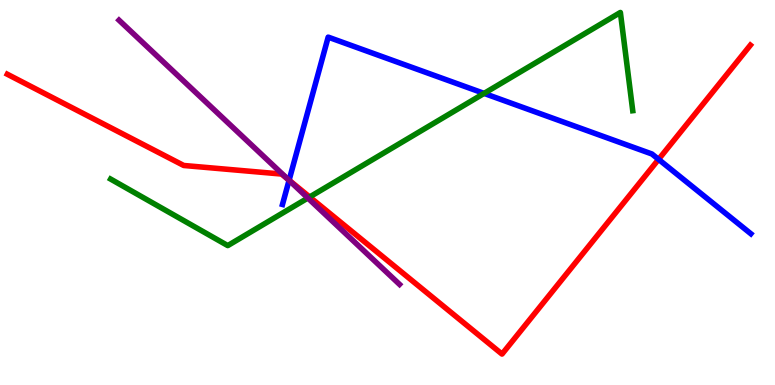[{'lines': ['blue', 'red'], 'intersections': [{'x': 3.73, 'y': 5.32}, {'x': 8.5, 'y': 5.86}]}, {'lines': ['green', 'red'], 'intersections': [{'x': 4.0, 'y': 4.88}]}, {'lines': ['purple', 'red'], 'intersections': [{'x': 3.71, 'y': 5.35}]}, {'lines': ['blue', 'green'], 'intersections': [{'x': 6.25, 'y': 7.57}]}, {'lines': ['blue', 'purple'], 'intersections': [{'x': 3.73, 'y': 5.32}]}, {'lines': ['green', 'purple'], 'intersections': [{'x': 3.97, 'y': 4.86}]}]